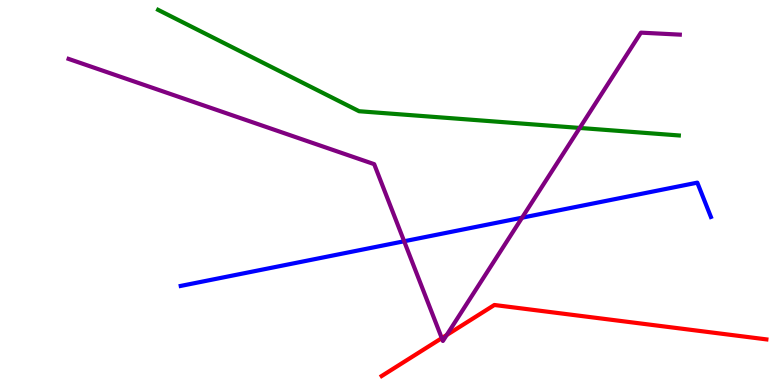[{'lines': ['blue', 'red'], 'intersections': []}, {'lines': ['green', 'red'], 'intersections': []}, {'lines': ['purple', 'red'], 'intersections': [{'x': 5.7, 'y': 1.22}, {'x': 5.76, 'y': 1.3}]}, {'lines': ['blue', 'green'], 'intersections': []}, {'lines': ['blue', 'purple'], 'intersections': [{'x': 5.21, 'y': 3.73}, {'x': 6.74, 'y': 4.35}]}, {'lines': ['green', 'purple'], 'intersections': [{'x': 7.48, 'y': 6.68}]}]